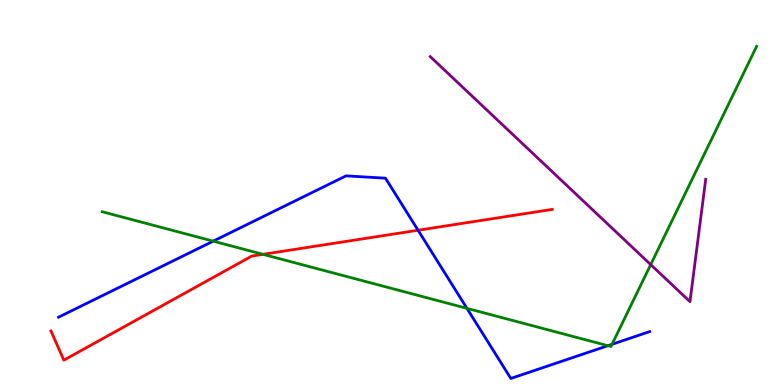[{'lines': ['blue', 'red'], 'intersections': [{'x': 5.39, 'y': 4.02}]}, {'lines': ['green', 'red'], 'intersections': [{'x': 3.39, 'y': 3.39}]}, {'lines': ['purple', 'red'], 'intersections': []}, {'lines': ['blue', 'green'], 'intersections': [{'x': 2.75, 'y': 3.74}, {'x': 6.03, 'y': 1.99}, {'x': 7.84, 'y': 1.02}, {'x': 7.9, 'y': 1.06}]}, {'lines': ['blue', 'purple'], 'intersections': []}, {'lines': ['green', 'purple'], 'intersections': [{'x': 8.4, 'y': 3.13}]}]